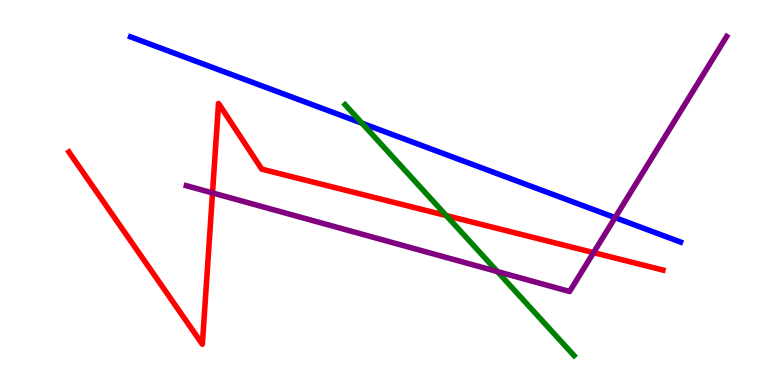[{'lines': ['blue', 'red'], 'intersections': []}, {'lines': ['green', 'red'], 'intersections': [{'x': 5.76, 'y': 4.4}]}, {'lines': ['purple', 'red'], 'intersections': [{'x': 2.74, 'y': 4.99}, {'x': 7.66, 'y': 3.44}]}, {'lines': ['blue', 'green'], 'intersections': [{'x': 4.67, 'y': 6.8}]}, {'lines': ['blue', 'purple'], 'intersections': [{'x': 7.94, 'y': 4.35}]}, {'lines': ['green', 'purple'], 'intersections': [{'x': 6.42, 'y': 2.95}]}]